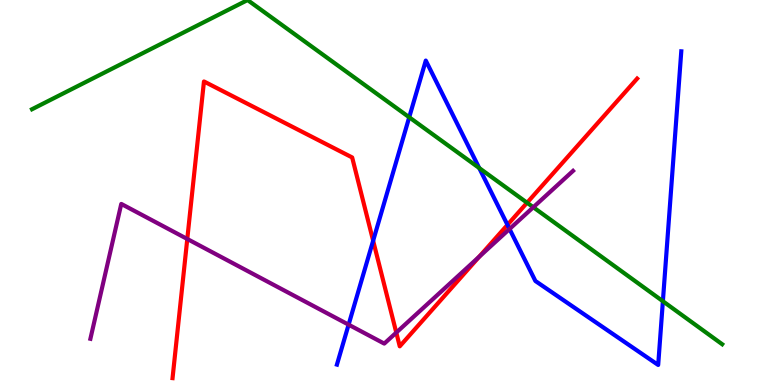[{'lines': ['blue', 'red'], 'intersections': [{'x': 4.81, 'y': 3.75}, {'x': 6.55, 'y': 4.16}]}, {'lines': ['green', 'red'], 'intersections': [{'x': 6.8, 'y': 4.73}]}, {'lines': ['purple', 'red'], 'intersections': [{'x': 2.42, 'y': 3.79}, {'x': 5.11, 'y': 1.36}, {'x': 6.18, 'y': 3.33}]}, {'lines': ['blue', 'green'], 'intersections': [{'x': 5.28, 'y': 6.95}, {'x': 6.18, 'y': 5.64}, {'x': 8.55, 'y': 2.18}]}, {'lines': ['blue', 'purple'], 'intersections': [{'x': 4.5, 'y': 1.57}, {'x': 6.57, 'y': 4.05}]}, {'lines': ['green', 'purple'], 'intersections': [{'x': 6.88, 'y': 4.62}]}]